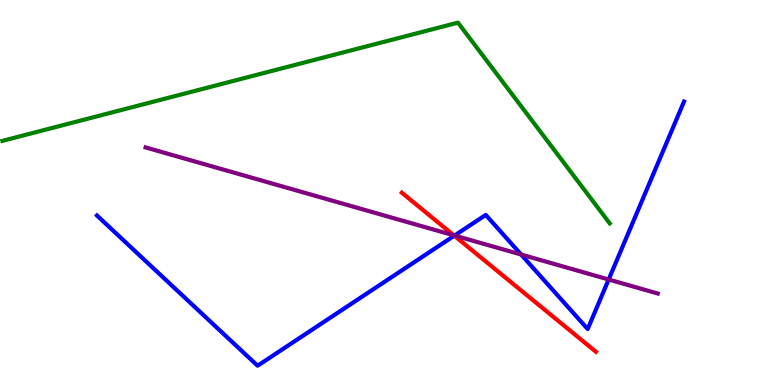[{'lines': ['blue', 'red'], 'intersections': [{'x': 5.86, 'y': 3.88}]}, {'lines': ['green', 'red'], 'intersections': []}, {'lines': ['purple', 'red'], 'intersections': [{'x': 5.86, 'y': 3.89}]}, {'lines': ['blue', 'green'], 'intersections': []}, {'lines': ['blue', 'purple'], 'intersections': [{'x': 5.87, 'y': 3.88}, {'x': 6.72, 'y': 3.39}, {'x': 7.85, 'y': 2.74}]}, {'lines': ['green', 'purple'], 'intersections': []}]